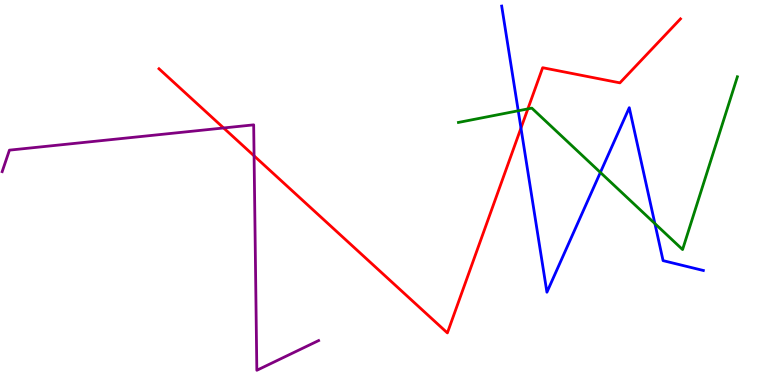[{'lines': ['blue', 'red'], 'intersections': [{'x': 6.72, 'y': 6.67}]}, {'lines': ['green', 'red'], 'intersections': [{'x': 6.81, 'y': 7.17}]}, {'lines': ['purple', 'red'], 'intersections': [{'x': 2.89, 'y': 6.68}, {'x': 3.28, 'y': 5.95}]}, {'lines': ['blue', 'green'], 'intersections': [{'x': 6.69, 'y': 7.12}, {'x': 7.75, 'y': 5.52}, {'x': 8.45, 'y': 4.19}]}, {'lines': ['blue', 'purple'], 'intersections': []}, {'lines': ['green', 'purple'], 'intersections': []}]